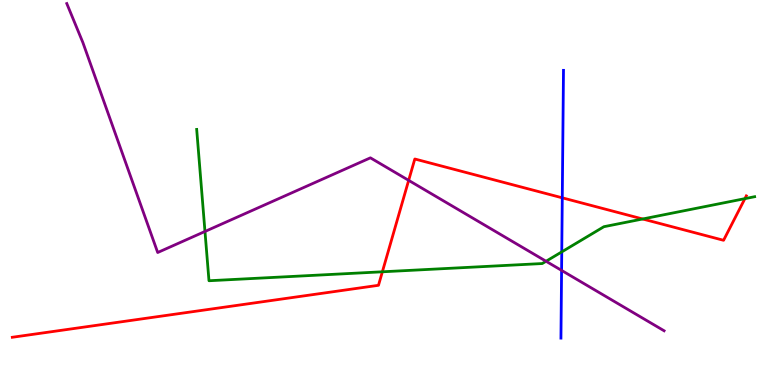[{'lines': ['blue', 'red'], 'intersections': [{'x': 7.26, 'y': 4.86}]}, {'lines': ['green', 'red'], 'intersections': [{'x': 4.93, 'y': 2.94}, {'x': 8.29, 'y': 4.31}, {'x': 9.61, 'y': 4.84}]}, {'lines': ['purple', 'red'], 'intersections': [{'x': 5.27, 'y': 5.32}]}, {'lines': ['blue', 'green'], 'intersections': [{'x': 7.25, 'y': 3.46}]}, {'lines': ['blue', 'purple'], 'intersections': [{'x': 7.25, 'y': 2.98}]}, {'lines': ['green', 'purple'], 'intersections': [{'x': 2.64, 'y': 3.99}, {'x': 7.05, 'y': 3.21}]}]